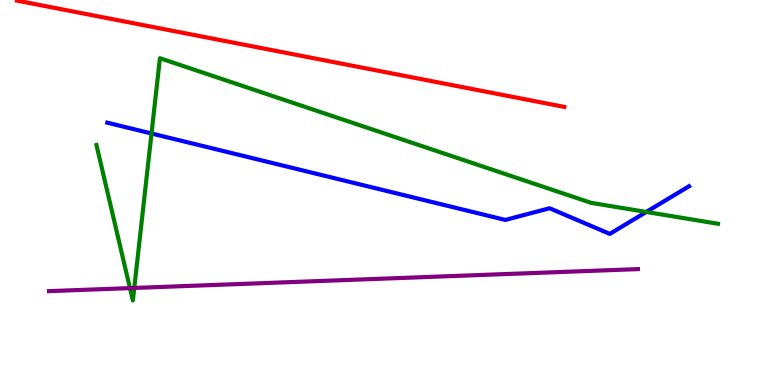[{'lines': ['blue', 'red'], 'intersections': []}, {'lines': ['green', 'red'], 'intersections': []}, {'lines': ['purple', 'red'], 'intersections': []}, {'lines': ['blue', 'green'], 'intersections': [{'x': 1.96, 'y': 6.53}, {'x': 8.34, 'y': 4.49}]}, {'lines': ['blue', 'purple'], 'intersections': []}, {'lines': ['green', 'purple'], 'intersections': [{'x': 1.68, 'y': 2.52}, {'x': 1.73, 'y': 2.52}]}]